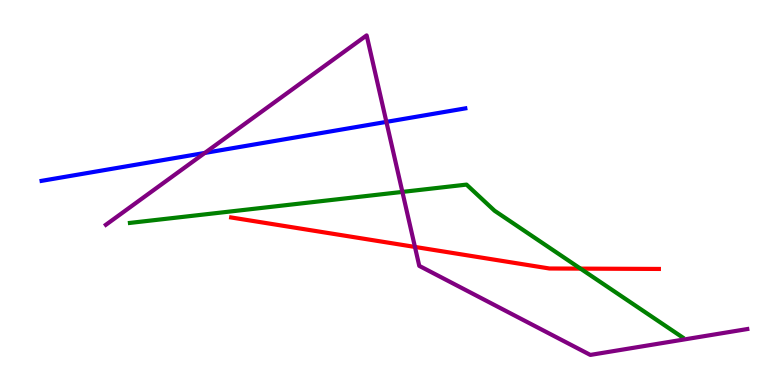[{'lines': ['blue', 'red'], 'intersections': []}, {'lines': ['green', 'red'], 'intersections': [{'x': 7.49, 'y': 3.02}]}, {'lines': ['purple', 'red'], 'intersections': [{'x': 5.35, 'y': 3.59}]}, {'lines': ['blue', 'green'], 'intersections': []}, {'lines': ['blue', 'purple'], 'intersections': [{'x': 2.64, 'y': 6.03}, {'x': 4.99, 'y': 6.83}]}, {'lines': ['green', 'purple'], 'intersections': [{'x': 5.19, 'y': 5.02}]}]